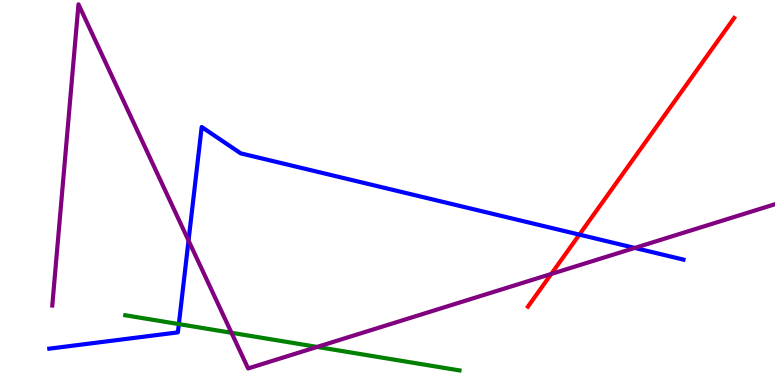[{'lines': ['blue', 'red'], 'intersections': [{'x': 7.48, 'y': 3.91}]}, {'lines': ['green', 'red'], 'intersections': []}, {'lines': ['purple', 'red'], 'intersections': [{'x': 7.11, 'y': 2.88}]}, {'lines': ['blue', 'green'], 'intersections': [{'x': 2.31, 'y': 1.58}]}, {'lines': ['blue', 'purple'], 'intersections': [{'x': 2.43, 'y': 3.75}, {'x': 8.19, 'y': 3.56}]}, {'lines': ['green', 'purple'], 'intersections': [{'x': 2.99, 'y': 1.36}, {'x': 4.09, 'y': 0.989}]}]